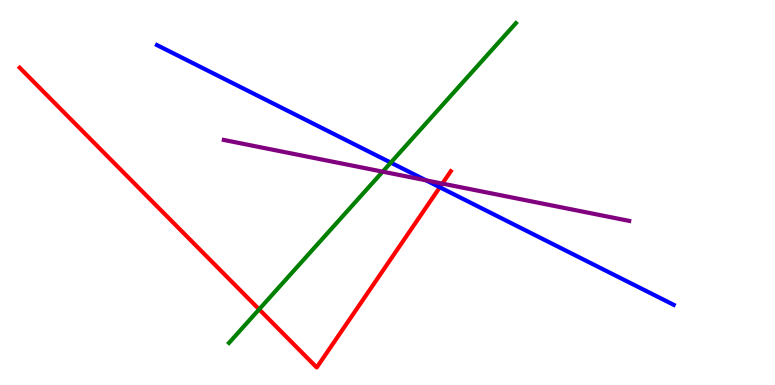[{'lines': ['blue', 'red'], 'intersections': [{'x': 5.68, 'y': 5.14}]}, {'lines': ['green', 'red'], 'intersections': [{'x': 3.34, 'y': 1.97}]}, {'lines': ['purple', 'red'], 'intersections': [{'x': 5.71, 'y': 5.23}]}, {'lines': ['blue', 'green'], 'intersections': [{'x': 5.04, 'y': 5.78}]}, {'lines': ['blue', 'purple'], 'intersections': [{'x': 5.5, 'y': 5.32}]}, {'lines': ['green', 'purple'], 'intersections': [{'x': 4.94, 'y': 5.54}]}]